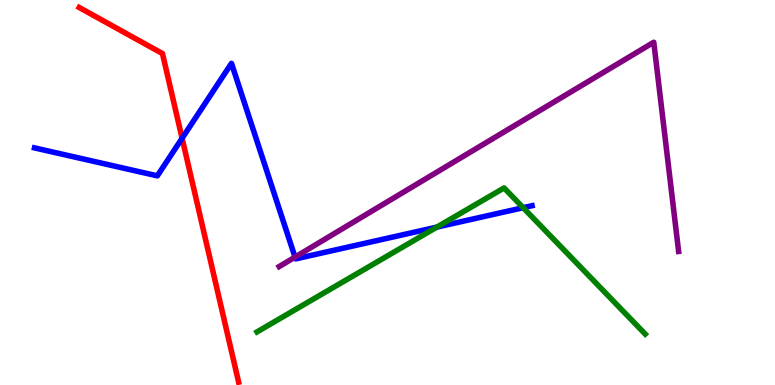[{'lines': ['blue', 'red'], 'intersections': [{'x': 2.35, 'y': 6.41}]}, {'lines': ['green', 'red'], 'intersections': []}, {'lines': ['purple', 'red'], 'intersections': []}, {'lines': ['blue', 'green'], 'intersections': [{'x': 5.64, 'y': 4.1}, {'x': 6.75, 'y': 4.6}]}, {'lines': ['blue', 'purple'], 'intersections': [{'x': 3.81, 'y': 3.32}]}, {'lines': ['green', 'purple'], 'intersections': []}]